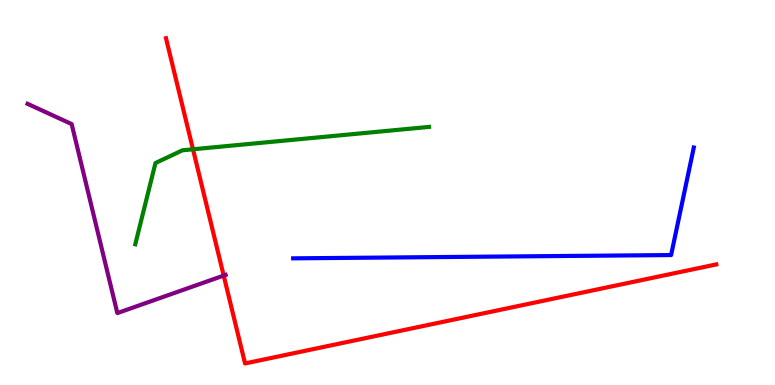[{'lines': ['blue', 'red'], 'intersections': []}, {'lines': ['green', 'red'], 'intersections': [{'x': 2.49, 'y': 6.12}]}, {'lines': ['purple', 'red'], 'intersections': [{'x': 2.89, 'y': 2.84}]}, {'lines': ['blue', 'green'], 'intersections': []}, {'lines': ['blue', 'purple'], 'intersections': []}, {'lines': ['green', 'purple'], 'intersections': []}]